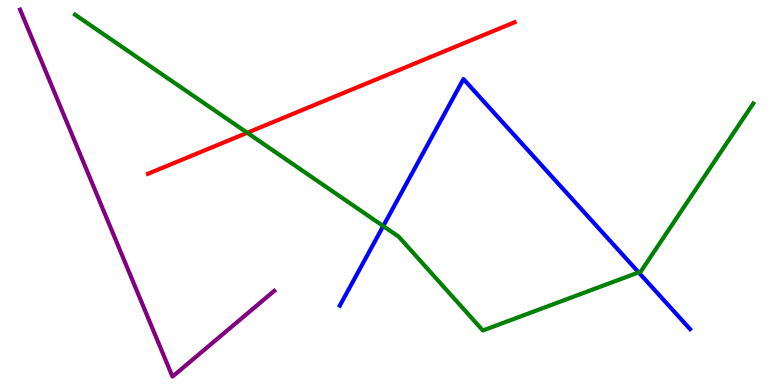[{'lines': ['blue', 'red'], 'intersections': []}, {'lines': ['green', 'red'], 'intersections': [{'x': 3.19, 'y': 6.55}]}, {'lines': ['purple', 'red'], 'intersections': []}, {'lines': ['blue', 'green'], 'intersections': [{'x': 4.95, 'y': 4.13}, {'x': 8.24, 'y': 2.92}]}, {'lines': ['blue', 'purple'], 'intersections': []}, {'lines': ['green', 'purple'], 'intersections': []}]